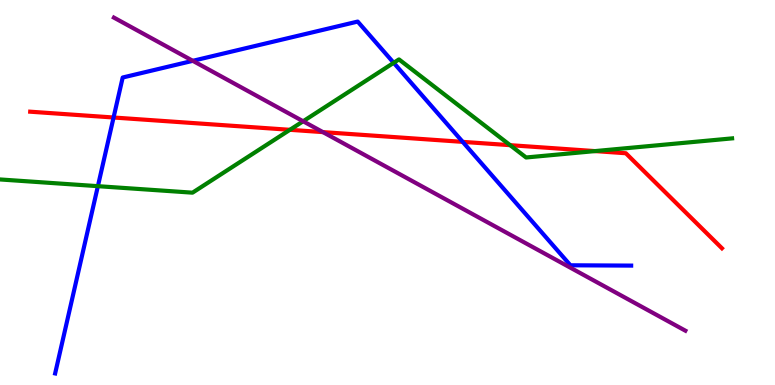[{'lines': ['blue', 'red'], 'intersections': [{'x': 1.47, 'y': 6.95}, {'x': 5.97, 'y': 6.32}]}, {'lines': ['green', 'red'], 'intersections': [{'x': 3.74, 'y': 6.63}, {'x': 6.58, 'y': 6.23}, {'x': 7.68, 'y': 6.08}]}, {'lines': ['purple', 'red'], 'intersections': [{'x': 4.17, 'y': 6.57}]}, {'lines': ['blue', 'green'], 'intersections': [{'x': 1.26, 'y': 5.16}, {'x': 5.08, 'y': 8.37}]}, {'lines': ['blue', 'purple'], 'intersections': [{'x': 2.49, 'y': 8.42}]}, {'lines': ['green', 'purple'], 'intersections': [{'x': 3.91, 'y': 6.85}]}]